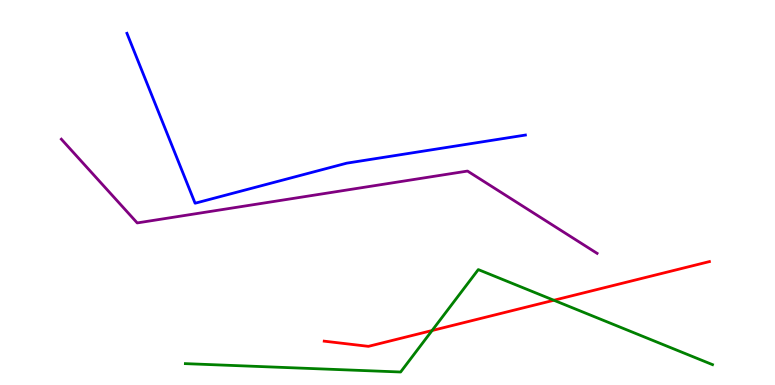[{'lines': ['blue', 'red'], 'intersections': []}, {'lines': ['green', 'red'], 'intersections': [{'x': 5.58, 'y': 1.41}, {'x': 7.15, 'y': 2.2}]}, {'lines': ['purple', 'red'], 'intersections': []}, {'lines': ['blue', 'green'], 'intersections': []}, {'lines': ['blue', 'purple'], 'intersections': []}, {'lines': ['green', 'purple'], 'intersections': []}]